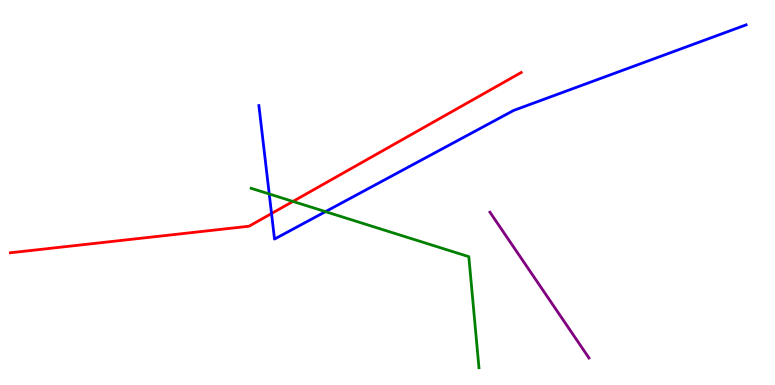[{'lines': ['blue', 'red'], 'intersections': [{'x': 3.5, 'y': 4.45}]}, {'lines': ['green', 'red'], 'intersections': [{'x': 3.78, 'y': 4.77}]}, {'lines': ['purple', 'red'], 'intersections': []}, {'lines': ['blue', 'green'], 'intersections': [{'x': 3.47, 'y': 4.96}, {'x': 4.2, 'y': 4.5}]}, {'lines': ['blue', 'purple'], 'intersections': []}, {'lines': ['green', 'purple'], 'intersections': []}]